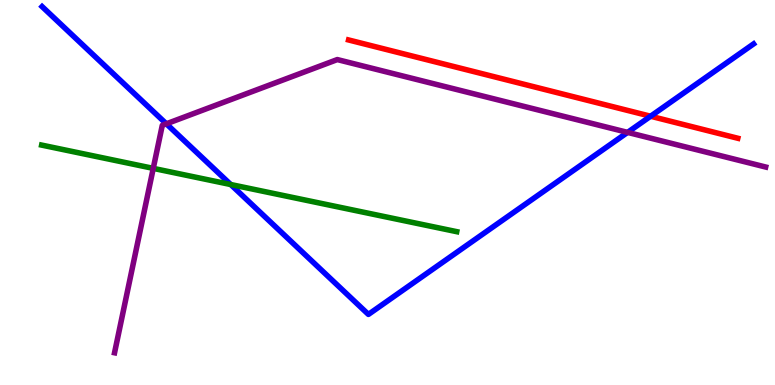[{'lines': ['blue', 'red'], 'intersections': [{'x': 8.39, 'y': 6.98}]}, {'lines': ['green', 'red'], 'intersections': []}, {'lines': ['purple', 'red'], 'intersections': []}, {'lines': ['blue', 'green'], 'intersections': [{'x': 2.98, 'y': 5.21}]}, {'lines': ['blue', 'purple'], 'intersections': [{'x': 2.15, 'y': 6.78}, {'x': 8.1, 'y': 6.56}]}, {'lines': ['green', 'purple'], 'intersections': [{'x': 1.98, 'y': 5.63}]}]